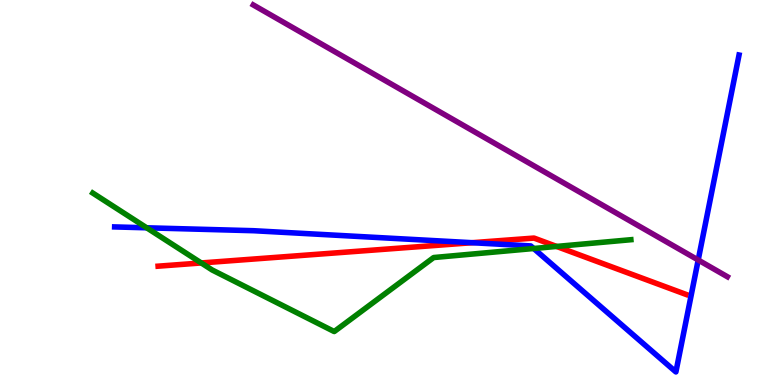[{'lines': ['blue', 'red'], 'intersections': [{'x': 6.09, 'y': 3.7}]}, {'lines': ['green', 'red'], 'intersections': [{'x': 2.6, 'y': 3.17}, {'x': 7.18, 'y': 3.6}]}, {'lines': ['purple', 'red'], 'intersections': []}, {'lines': ['blue', 'green'], 'intersections': [{'x': 1.89, 'y': 4.08}, {'x': 6.89, 'y': 3.55}]}, {'lines': ['blue', 'purple'], 'intersections': [{'x': 9.01, 'y': 3.25}]}, {'lines': ['green', 'purple'], 'intersections': []}]